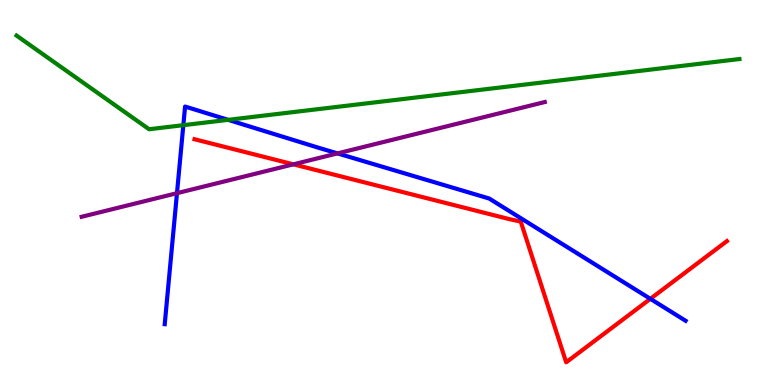[{'lines': ['blue', 'red'], 'intersections': [{'x': 8.39, 'y': 2.24}]}, {'lines': ['green', 'red'], 'intersections': []}, {'lines': ['purple', 'red'], 'intersections': [{'x': 3.79, 'y': 5.73}]}, {'lines': ['blue', 'green'], 'intersections': [{'x': 2.37, 'y': 6.75}, {'x': 2.94, 'y': 6.89}]}, {'lines': ['blue', 'purple'], 'intersections': [{'x': 2.28, 'y': 4.98}, {'x': 4.35, 'y': 6.02}]}, {'lines': ['green', 'purple'], 'intersections': []}]